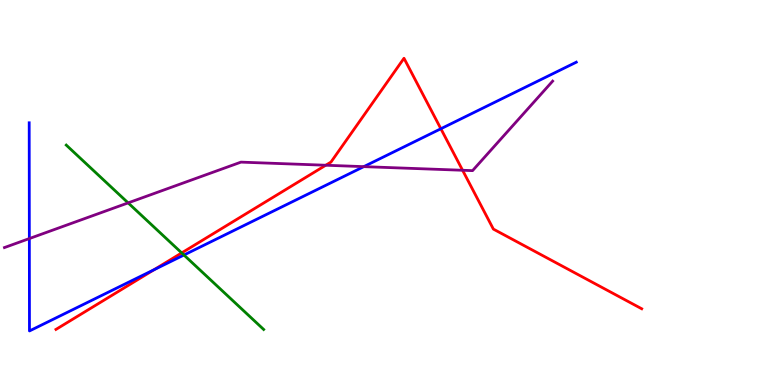[{'lines': ['blue', 'red'], 'intersections': [{'x': 1.99, 'y': 2.99}, {'x': 5.69, 'y': 6.66}]}, {'lines': ['green', 'red'], 'intersections': [{'x': 2.34, 'y': 3.43}]}, {'lines': ['purple', 'red'], 'intersections': [{'x': 4.2, 'y': 5.71}, {'x': 5.97, 'y': 5.58}]}, {'lines': ['blue', 'green'], 'intersections': [{'x': 2.37, 'y': 3.38}]}, {'lines': ['blue', 'purple'], 'intersections': [{'x': 0.379, 'y': 3.8}, {'x': 4.69, 'y': 5.67}]}, {'lines': ['green', 'purple'], 'intersections': [{'x': 1.65, 'y': 4.73}]}]